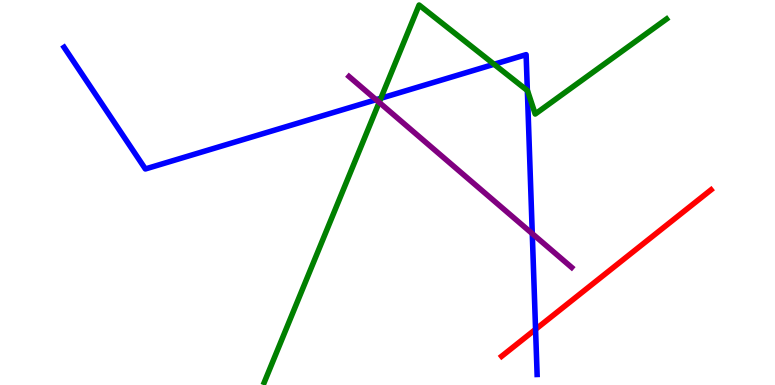[{'lines': ['blue', 'red'], 'intersections': [{'x': 6.91, 'y': 1.45}]}, {'lines': ['green', 'red'], 'intersections': []}, {'lines': ['purple', 'red'], 'intersections': []}, {'lines': ['blue', 'green'], 'intersections': [{'x': 4.91, 'y': 7.45}, {'x': 6.38, 'y': 8.33}, {'x': 6.8, 'y': 7.65}]}, {'lines': ['blue', 'purple'], 'intersections': [{'x': 4.85, 'y': 7.41}, {'x': 6.87, 'y': 3.93}]}, {'lines': ['green', 'purple'], 'intersections': [{'x': 4.89, 'y': 7.34}]}]